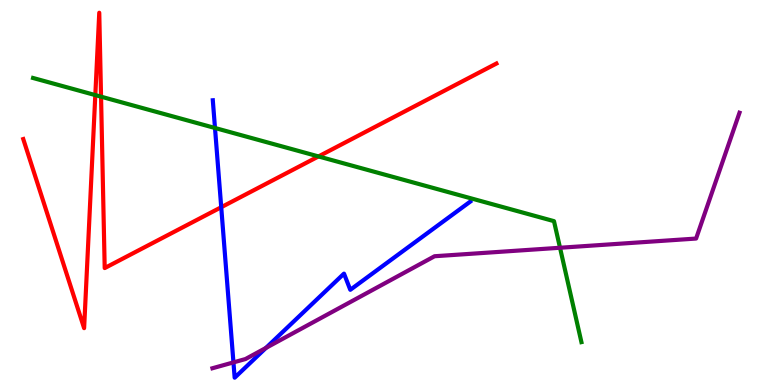[{'lines': ['blue', 'red'], 'intersections': [{'x': 2.85, 'y': 4.62}]}, {'lines': ['green', 'red'], 'intersections': [{'x': 1.23, 'y': 7.53}, {'x': 1.3, 'y': 7.49}, {'x': 4.11, 'y': 5.94}]}, {'lines': ['purple', 'red'], 'intersections': []}, {'lines': ['blue', 'green'], 'intersections': [{'x': 2.77, 'y': 6.68}]}, {'lines': ['blue', 'purple'], 'intersections': [{'x': 3.01, 'y': 0.587}, {'x': 3.43, 'y': 0.963}]}, {'lines': ['green', 'purple'], 'intersections': [{'x': 7.23, 'y': 3.56}]}]